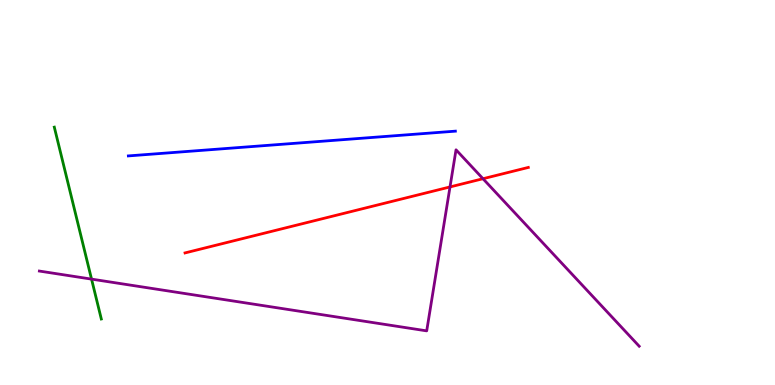[{'lines': ['blue', 'red'], 'intersections': []}, {'lines': ['green', 'red'], 'intersections': []}, {'lines': ['purple', 'red'], 'intersections': [{'x': 5.81, 'y': 5.14}, {'x': 6.23, 'y': 5.36}]}, {'lines': ['blue', 'green'], 'intersections': []}, {'lines': ['blue', 'purple'], 'intersections': []}, {'lines': ['green', 'purple'], 'intersections': [{'x': 1.18, 'y': 2.75}]}]